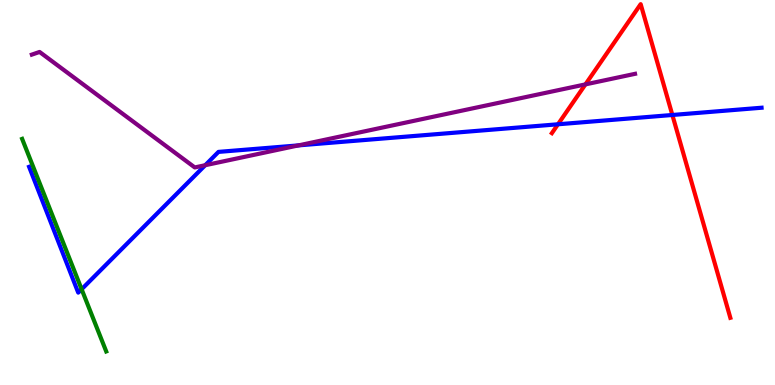[{'lines': ['blue', 'red'], 'intersections': [{'x': 7.2, 'y': 6.77}, {'x': 8.68, 'y': 7.01}]}, {'lines': ['green', 'red'], 'intersections': []}, {'lines': ['purple', 'red'], 'intersections': [{'x': 7.55, 'y': 7.81}]}, {'lines': ['blue', 'green'], 'intersections': [{'x': 1.05, 'y': 2.49}]}, {'lines': ['blue', 'purple'], 'intersections': [{'x': 2.65, 'y': 5.71}, {'x': 3.85, 'y': 6.22}]}, {'lines': ['green', 'purple'], 'intersections': []}]